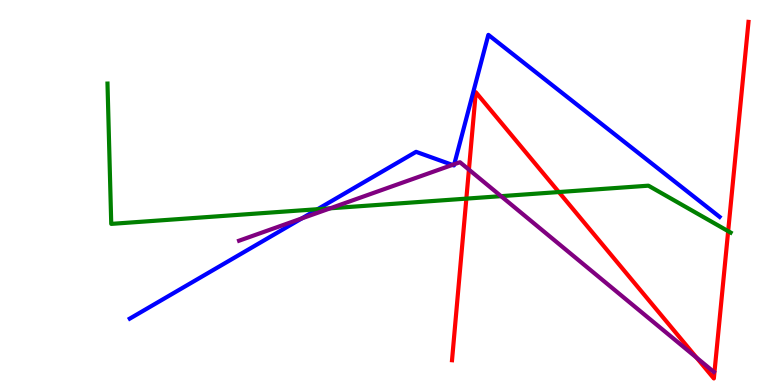[{'lines': ['blue', 'red'], 'intersections': []}, {'lines': ['green', 'red'], 'intersections': [{'x': 6.02, 'y': 4.84}, {'x': 7.21, 'y': 5.01}, {'x': 9.4, 'y': 4.0}]}, {'lines': ['purple', 'red'], 'intersections': [{'x': 6.05, 'y': 5.59}, {'x': 8.99, 'y': 0.71}]}, {'lines': ['blue', 'green'], 'intersections': [{'x': 4.1, 'y': 4.57}]}, {'lines': ['blue', 'purple'], 'intersections': [{'x': 3.89, 'y': 4.33}, {'x': 5.84, 'y': 5.72}, {'x': 5.86, 'y': 5.73}]}, {'lines': ['green', 'purple'], 'intersections': [{'x': 4.26, 'y': 4.59}, {'x': 6.47, 'y': 4.9}]}]